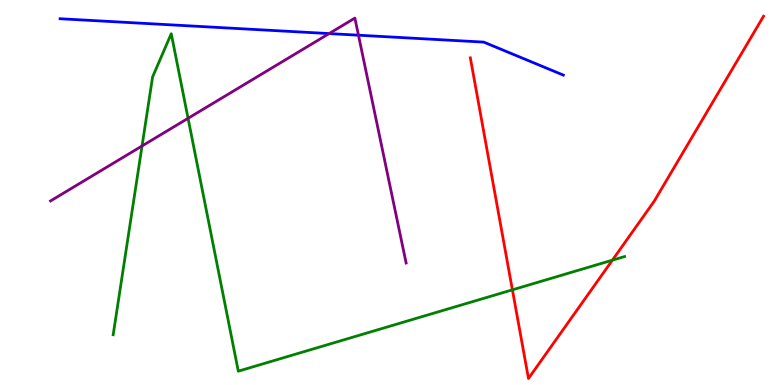[{'lines': ['blue', 'red'], 'intersections': []}, {'lines': ['green', 'red'], 'intersections': [{'x': 6.61, 'y': 2.47}, {'x': 7.9, 'y': 3.24}]}, {'lines': ['purple', 'red'], 'intersections': []}, {'lines': ['blue', 'green'], 'intersections': []}, {'lines': ['blue', 'purple'], 'intersections': [{'x': 4.25, 'y': 9.13}, {'x': 4.63, 'y': 9.09}]}, {'lines': ['green', 'purple'], 'intersections': [{'x': 1.83, 'y': 6.21}, {'x': 2.43, 'y': 6.93}]}]